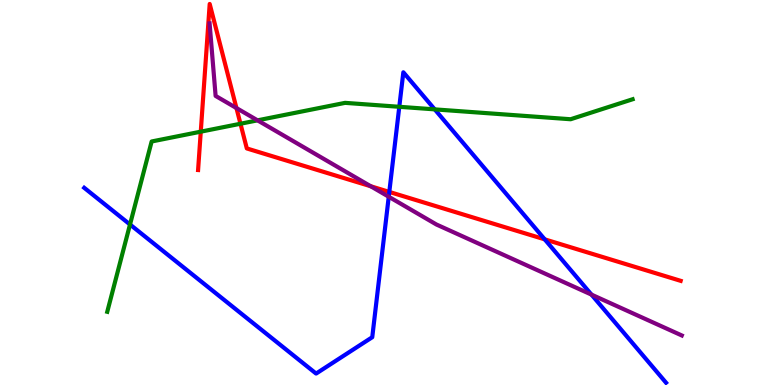[{'lines': ['blue', 'red'], 'intersections': [{'x': 5.02, 'y': 5.02}, {'x': 7.03, 'y': 3.78}]}, {'lines': ['green', 'red'], 'intersections': [{'x': 2.59, 'y': 6.58}, {'x': 3.1, 'y': 6.79}]}, {'lines': ['purple', 'red'], 'intersections': [{'x': 3.05, 'y': 7.19}, {'x': 4.78, 'y': 5.16}]}, {'lines': ['blue', 'green'], 'intersections': [{'x': 1.68, 'y': 4.17}, {'x': 5.15, 'y': 7.23}, {'x': 5.61, 'y': 7.16}]}, {'lines': ['blue', 'purple'], 'intersections': [{'x': 5.02, 'y': 4.89}, {'x': 7.63, 'y': 2.35}]}, {'lines': ['green', 'purple'], 'intersections': [{'x': 3.32, 'y': 6.87}]}]